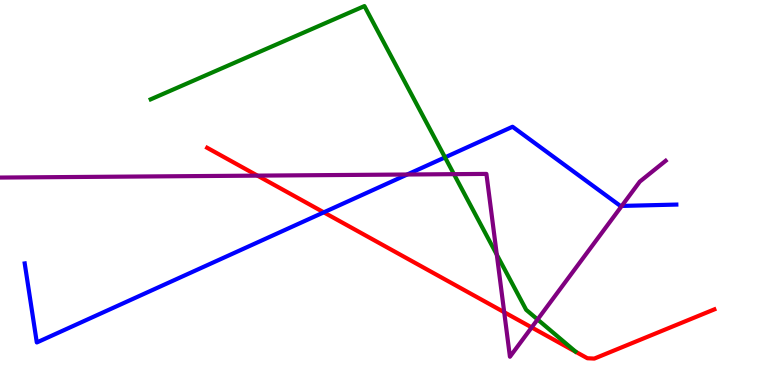[{'lines': ['blue', 'red'], 'intersections': [{'x': 4.18, 'y': 4.48}]}, {'lines': ['green', 'red'], 'intersections': []}, {'lines': ['purple', 'red'], 'intersections': [{'x': 3.32, 'y': 5.44}, {'x': 6.51, 'y': 1.89}, {'x': 6.86, 'y': 1.5}]}, {'lines': ['blue', 'green'], 'intersections': [{'x': 5.74, 'y': 5.91}]}, {'lines': ['blue', 'purple'], 'intersections': [{'x': 5.25, 'y': 5.47}, {'x': 8.02, 'y': 4.65}]}, {'lines': ['green', 'purple'], 'intersections': [{'x': 5.86, 'y': 5.48}, {'x': 6.41, 'y': 3.39}, {'x': 6.94, 'y': 1.7}]}]